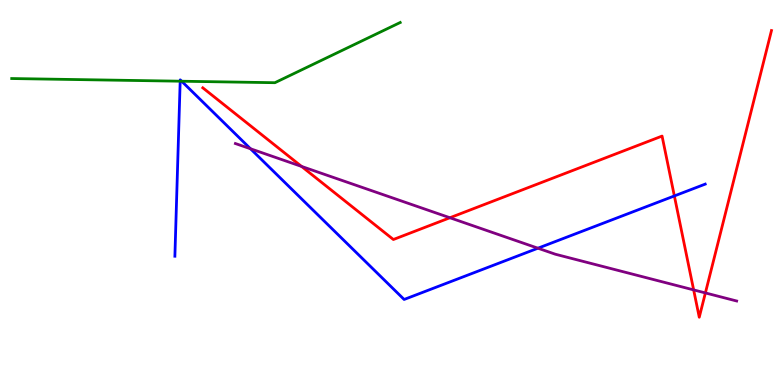[{'lines': ['blue', 'red'], 'intersections': [{'x': 8.7, 'y': 4.91}]}, {'lines': ['green', 'red'], 'intersections': []}, {'lines': ['purple', 'red'], 'intersections': [{'x': 3.89, 'y': 5.68}, {'x': 5.81, 'y': 4.34}, {'x': 8.95, 'y': 2.47}, {'x': 9.1, 'y': 2.39}]}, {'lines': ['blue', 'green'], 'intersections': [{'x': 2.32, 'y': 7.89}, {'x': 2.34, 'y': 7.89}]}, {'lines': ['blue', 'purple'], 'intersections': [{'x': 3.23, 'y': 6.14}, {'x': 6.94, 'y': 3.55}]}, {'lines': ['green', 'purple'], 'intersections': []}]